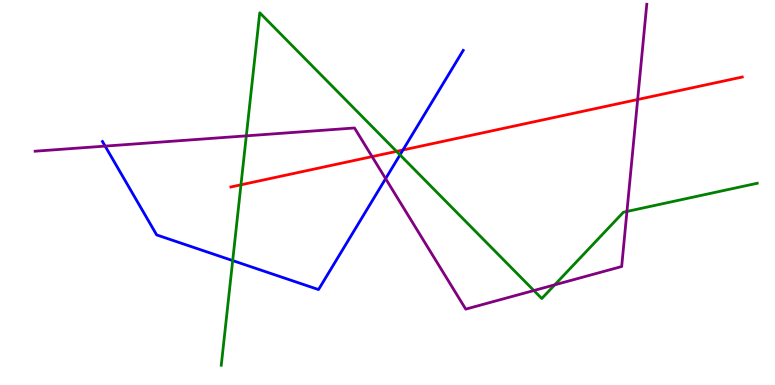[{'lines': ['blue', 'red'], 'intersections': [{'x': 5.2, 'y': 6.1}]}, {'lines': ['green', 'red'], 'intersections': [{'x': 3.11, 'y': 5.2}, {'x': 5.12, 'y': 6.07}]}, {'lines': ['purple', 'red'], 'intersections': [{'x': 4.8, 'y': 5.93}, {'x': 8.23, 'y': 7.42}]}, {'lines': ['blue', 'green'], 'intersections': [{'x': 3.0, 'y': 3.23}, {'x': 5.16, 'y': 5.98}]}, {'lines': ['blue', 'purple'], 'intersections': [{'x': 1.36, 'y': 6.2}, {'x': 4.98, 'y': 5.36}]}, {'lines': ['green', 'purple'], 'intersections': [{'x': 3.18, 'y': 6.47}, {'x': 6.89, 'y': 2.45}, {'x': 7.16, 'y': 2.6}, {'x': 8.09, 'y': 4.51}]}]